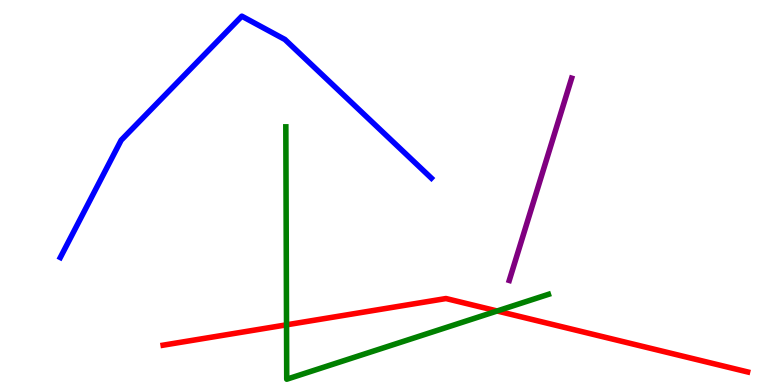[{'lines': ['blue', 'red'], 'intersections': []}, {'lines': ['green', 'red'], 'intersections': [{'x': 3.7, 'y': 1.56}, {'x': 6.41, 'y': 1.92}]}, {'lines': ['purple', 'red'], 'intersections': []}, {'lines': ['blue', 'green'], 'intersections': []}, {'lines': ['blue', 'purple'], 'intersections': []}, {'lines': ['green', 'purple'], 'intersections': []}]